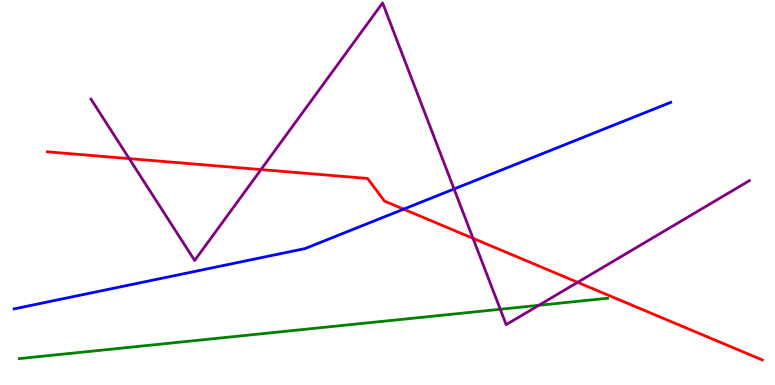[{'lines': ['blue', 'red'], 'intersections': [{'x': 5.21, 'y': 4.57}]}, {'lines': ['green', 'red'], 'intersections': []}, {'lines': ['purple', 'red'], 'intersections': [{'x': 1.67, 'y': 5.88}, {'x': 3.37, 'y': 5.6}, {'x': 6.1, 'y': 3.81}, {'x': 7.45, 'y': 2.67}]}, {'lines': ['blue', 'green'], 'intersections': []}, {'lines': ['blue', 'purple'], 'intersections': [{'x': 5.86, 'y': 5.09}]}, {'lines': ['green', 'purple'], 'intersections': [{'x': 6.46, 'y': 1.97}, {'x': 6.95, 'y': 2.07}]}]